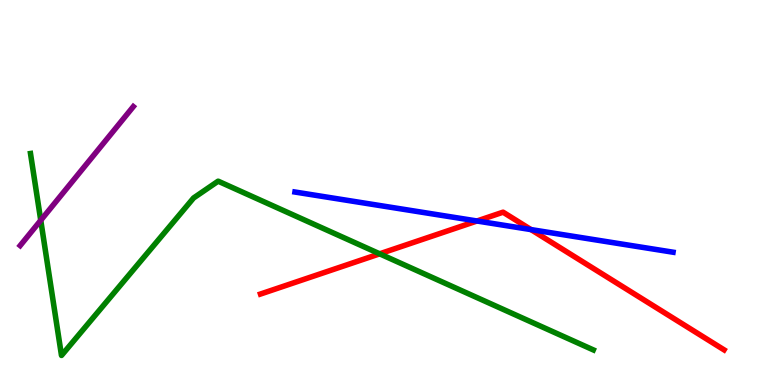[{'lines': ['blue', 'red'], 'intersections': [{'x': 6.15, 'y': 4.26}, {'x': 6.85, 'y': 4.04}]}, {'lines': ['green', 'red'], 'intersections': [{'x': 4.9, 'y': 3.41}]}, {'lines': ['purple', 'red'], 'intersections': []}, {'lines': ['blue', 'green'], 'intersections': []}, {'lines': ['blue', 'purple'], 'intersections': []}, {'lines': ['green', 'purple'], 'intersections': [{'x': 0.526, 'y': 4.28}]}]